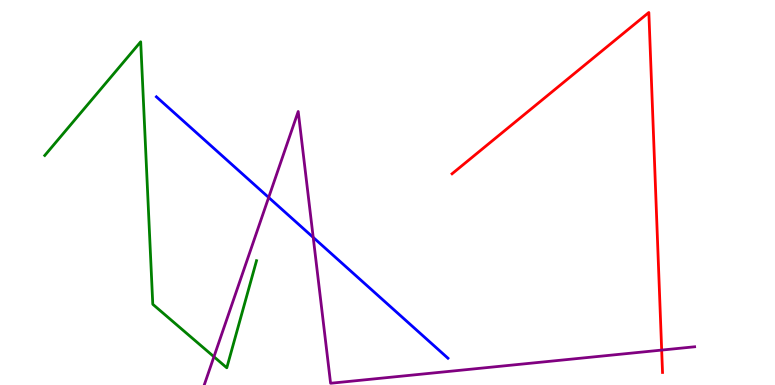[{'lines': ['blue', 'red'], 'intersections': []}, {'lines': ['green', 'red'], 'intersections': []}, {'lines': ['purple', 'red'], 'intersections': [{'x': 8.54, 'y': 0.907}]}, {'lines': ['blue', 'green'], 'intersections': []}, {'lines': ['blue', 'purple'], 'intersections': [{'x': 3.47, 'y': 4.87}, {'x': 4.04, 'y': 3.83}]}, {'lines': ['green', 'purple'], 'intersections': [{'x': 2.76, 'y': 0.734}]}]